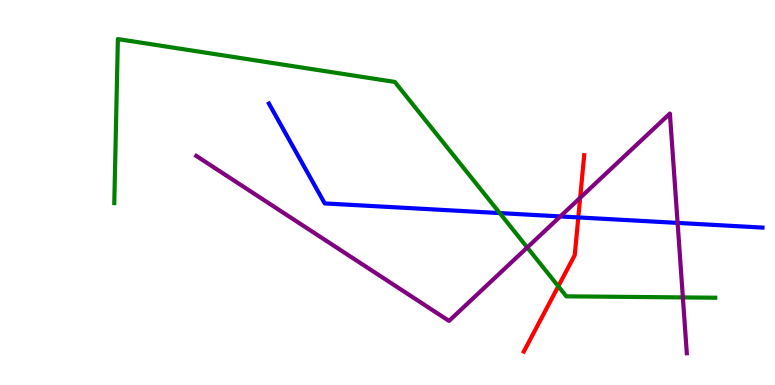[{'lines': ['blue', 'red'], 'intersections': [{'x': 7.46, 'y': 4.35}]}, {'lines': ['green', 'red'], 'intersections': [{'x': 7.2, 'y': 2.56}]}, {'lines': ['purple', 'red'], 'intersections': [{'x': 7.49, 'y': 4.86}]}, {'lines': ['blue', 'green'], 'intersections': [{'x': 6.45, 'y': 4.47}]}, {'lines': ['blue', 'purple'], 'intersections': [{'x': 7.23, 'y': 4.38}, {'x': 8.74, 'y': 4.21}]}, {'lines': ['green', 'purple'], 'intersections': [{'x': 6.8, 'y': 3.57}, {'x': 8.81, 'y': 2.27}]}]